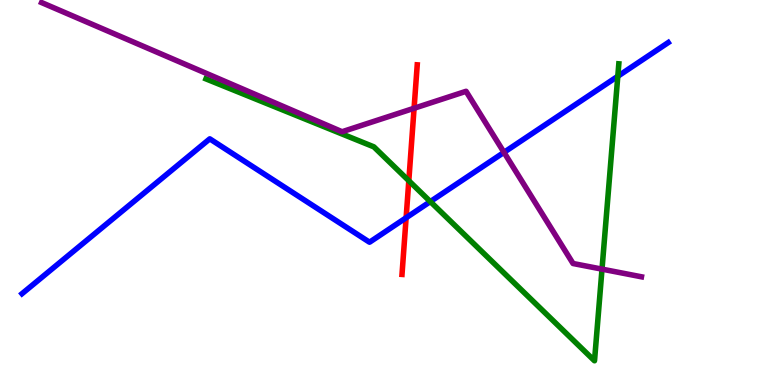[{'lines': ['blue', 'red'], 'intersections': [{'x': 5.24, 'y': 4.34}]}, {'lines': ['green', 'red'], 'intersections': [{'x': 5.27, 'y': 5.31}]}, {'lines': ['purple', 'red'], 'intersections': [{'x': 5.34, 'y': 7.19}]}, {'lines': ['blue', 'green'], 'intersections': [{'x': 5.55, 'y': 4.76}, {'x': 7.97, 'y': 8.02}]}, {'lines': ['blue', 'purple'], 'intersections': [{'x': 6.5, 'y': 6.04}]}, {'lines': ['green', 'purple'], 'intersections': [{'x': 7.77, 'y': 3.01}]}]